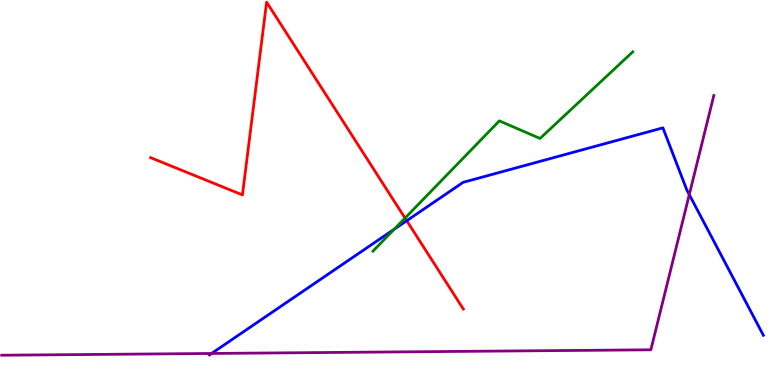[{'lines': ['blue', 'red'], 'intersections': [{'x': 5.25, 'y': 4.27}]}, {'lines': ['green', 'red'], 'intersections': [{'x': 5.23, 'y': 4.34}]}, {'lines': ['purple', 'red'], 'intersections': []}, {'lines': ['blue', 'green'], 'intersections': [{'x': 5.09, 'y': 4.05}]}, {'lines': ['blue', 'purple'], 'intersections': [{'x': 2.73, 'y': 0.819}, {'x': 8.89, 'y': 4.95}]}, {'lines': ['green', 'purple'], 'intersections': []}]